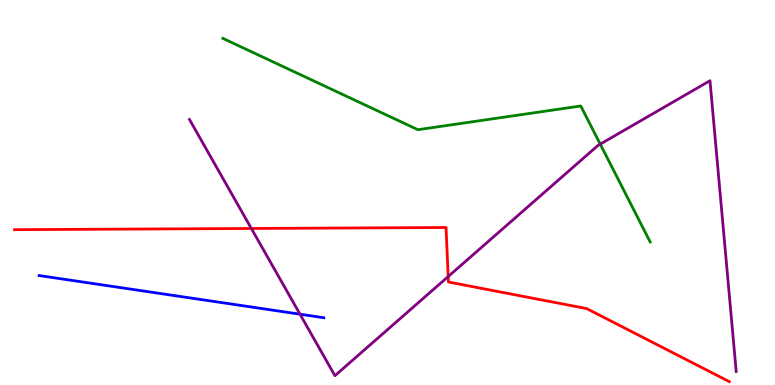[{'lines': ['blue', 'red'], 'intersections': []}, {'lines': ['green', 'red'], 'intersections': []}, {'lines': ['purple', 'red'], 'intersections': [{'x': 3.24, 'y': 4.07}, {'x': 5.78, 'y': 2.82}]}, {'lines': ['blue', 'green'], 'intersections': []}, {'lines': ['blue', 'purple'], 'intersections': [{'x': 3.87, 'y': 1.84}]}, {'lines': ['green', 'purple'], 'intersections': [{'x': 7.74, 'y': 6.26}]}]